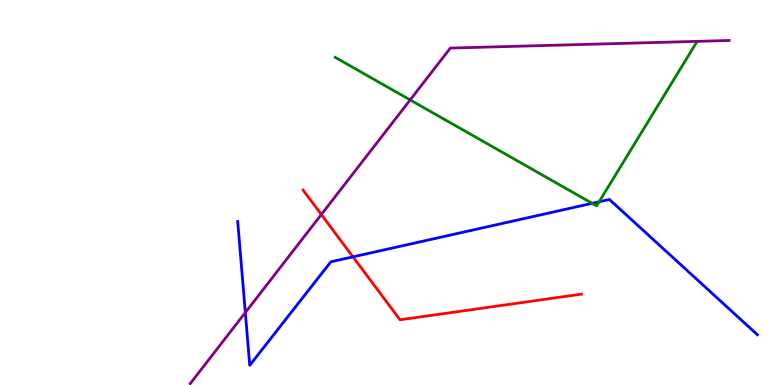[{'lines': ['blue', 'red'], 'intersections': [{'x': 4.55, 'y': 3.33}]}, {'lines': ['green', 'red'], 'intersections': []}, {'lines': ['purple', 'red'], 'intersections': [{'x': 4.15, 'y': 4.43}]}, {'lines': ['blue', 'green'], 'intersections': [{'x': 7.64, 'y': 4.72}, {'x': 7.73, 'y': 4.76}]}, {'lines': ['blue', 'purple'], 'intersections': [{'x': 3.17, 'y': 1.88}]}, {'lines': ['green', 'purple'], 'intersections': [{'x': 5.29, 'y': 7.4}]}]